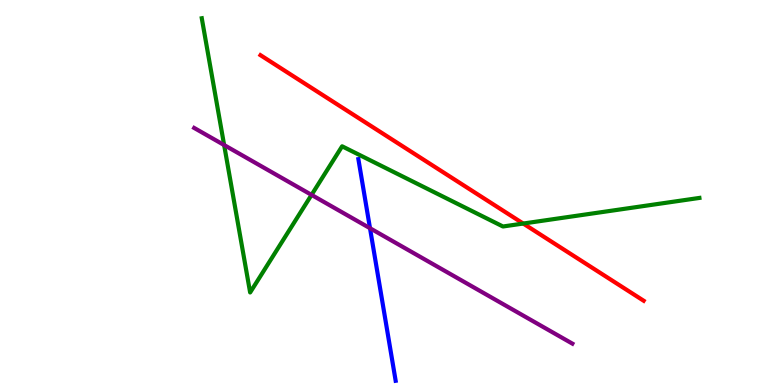[{'lines': ['blue', 'red'], 'intersections': []}, {'lines': ['green', 'red'], 'intersections': [{'x': 6.75, 'y': 4.19}]}, {'lines': ['purple', 'red'], 'intersections': []}, {'lines': ['blue', 'green'], 'intersections': []}, {'lines': ['blue', 'purple'], 'intersections': [{'x': 4.77, 'y': 4.07}]}, {'lines': ['green', 'purple'], 'intersections': [{'x': 2.89, 'y': 6.23}, {'x': 4.02, 'y': 4.94}]}]